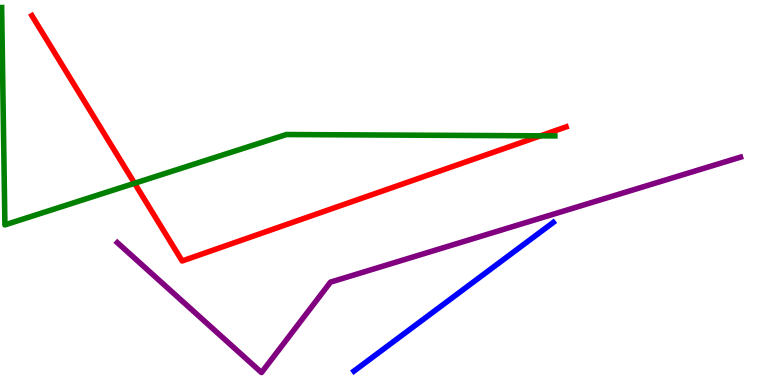[{'lines': ['blue', 'red'], 'intersections': []}, {'lines': ['green', 'red'], 'intersections': [{'x': 1.74, 'y': 5.24}, {'x': 6.97, 'y': 6.47}]}, {'lines': ['purple', 'red'], 'intersections': []}, {'lines': ['blue', 'green'], 'intersections': []}, {'lines': ['blue', 'purple'], 'intersections': []}, {'lines': ['green', 'purple'], 'intersections': []}]